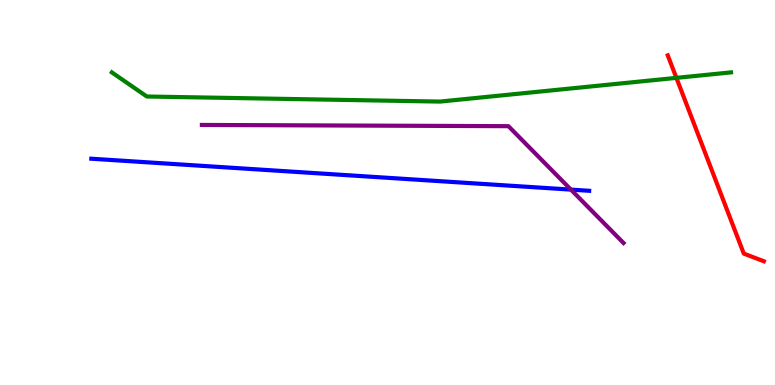[{'lines': ['blue', 'red'], 'intersections': []}, {'lines': ['green', 'red'], 'intersections': [{'x': 8.73, 'y': 7.98}]}, {'lines': ['purple', 'red'], 'intersections': []}, {'lines': ['blue', 'green'], 'intersections': []}, {'lines': ['blue', 'purple'], 'intersections': [{'x': 7.37, 'y': 5.07}]}, {'lines': ['green', 'purple'], 'intersections': []}]